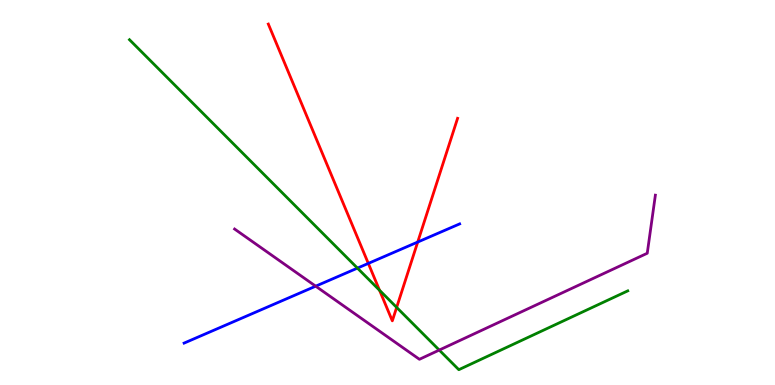[{'lines': ['blue', 'red'], 'intersections': [{'x': 4.75, 'y': 3.16}, {'x': 5.39, 'y': 3.71}]}, {'lines': ['green', 'red'], 'intersections': [{'x': 4.9, 'y': 2.46}, {'x': 5.12, 'y': 2.02}]}, {'lines': ['purple', 'red'], 'intersections': []}, {'lines': ['blue', 'green'], 'intersections': [{'x': 4.61, 'y': 3.04}]}, {'lines': ['blue', 'purple'], 'intersections': [{'x': 4.07, 'y': 2.57}]}, {'lines': ['green', 'purple'], 'intersections': [{'x': 5.67, 'y': 0.907}]}]